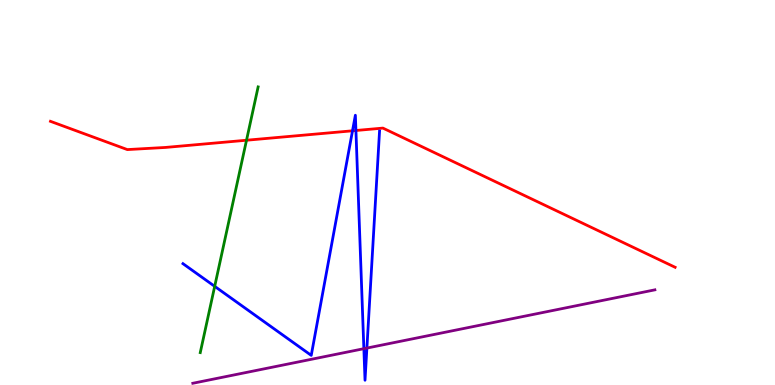[{'lines': ['blue', 'red'], 'intersections': [{'x': 4.55, 'y': 6.6}, {'x': 4.59, 'y': 6.61}]}, {'lines': ['green', 'red'], 'intersections': [{'x': 3.18, 'y': 6.36}]}, {'lines': ['purple', 'red'], 'intersections': []}, {'lines': ['blue', 'green'], 'intersections': [{'x': 2.77, 'y': 2.56}]}, {'lines': ['blue', 'purple'], 'intersections': [{'x': 4.7, 'y': 0.943}, {'x': 4.73, 'y': 0.959}]}, {'lines': ['green', 'purple'], 'intersections': []}]